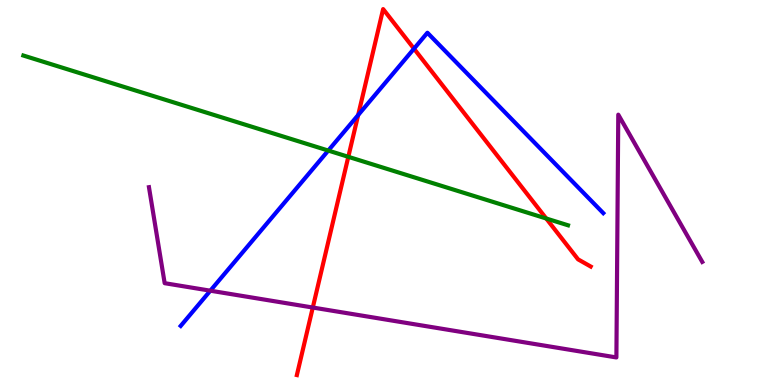[{'lines': ['blue', 'red'], 'intersections': [{'x': 4.62, 'y': 7.01}, {'x': 5.34, 'y': 8.73}]}, {'lines': ['green', 'red'], 'intersections': [{'x': 4.49, 'y': 5.93}, {'x': 7.05, 'y': 4.32}]}, {'lines': ['purple', 'red'], 'intersections': [{'x': 4.04, 'y': 2.01}]}, {'lines': ['blue', 'green'], 'intersections': [{'x': 4.24, 'y': 6.09}]}, {'lines': ['blue', 'purple'], 'intersections': [{'x': 2.71, 'y': 2.45}]}, {'lines': ['green', 'purple'], 'intersections': []}]